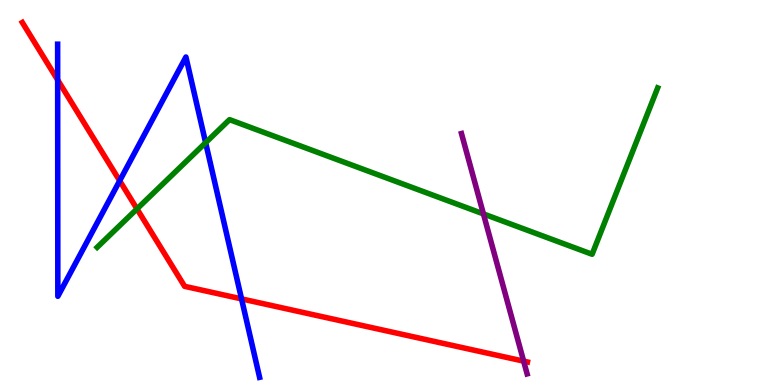[{'lines': ['blue', 'red'], 'intersections': [{'x': 0.744, 'y': 7.92}, {'x': 1.54, 'y': 5.3}, {'x': 3.12, 'y': 2.24}]}, {'lines': ['green', 'red'], 'intersections': [{'x': 1.77, 'y': 4.57}]}, {'lines': ['purple', 'red'], 'intersections': [{'x': 6.76, 'y': 0.62}]}, {'lines': ['blue', 'green'], 'intersections': [{'x': 2.65, 'y': 6.29}]}, {'lines': ['blue', 'purple'], 'intersections': []}, {'lines': ['green', 'purple'], 'intersections': [{'x': 6.24, 'y': 4.44}]}]